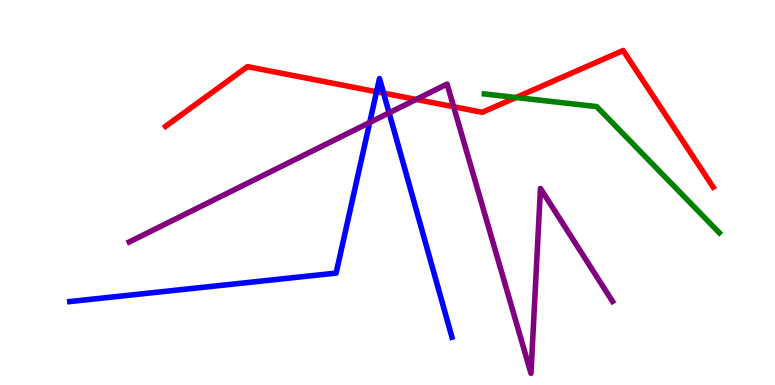[{'lines': ['blue', 'red'], 'intersections': [{'x': 4.86, 'y': 7.62}, {'x': 4.95, 'y': 7.58}]}, {'lines': ['green', 'red'], 'intersections': [{'x': 6.66, 'y': 7.47}]}, {'lines': ['purple', 'red'], 'intersections': [{'x': 5.37, 'y': 7.42}, {'x': 5.85, 'y': 7.23}]}, {'lines': ['blue', 'green'], 'intersections': []}, {'lines': ['blue', 'purple'], 'intersections': [{'x': 4.77, 'y': 6.82}, {'x': 5.02, 'y': 7.07}]}, {'lines': ['green', 'purple'], 'intersections': []}]